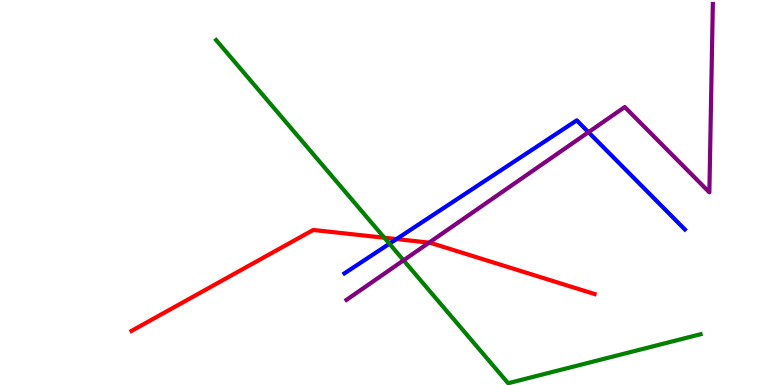[{'lines': ['blue', 'red'], 'intersections': [{'x': 5.12, 'y': 3.79}]}, {'lines': ['green', 'red'], 'intersections': [{'x': 4.96, 'y': 3.82}]}, {'lines': ['purple', 'red'], 'intersections': [{'x': 5.54, 'y': 3.7}]}, {'lines': ['blue', 'green'], 'intersections': [{'x': 5.02, 'y': 3.67}]}, {'lines': ['blue', 'purple'], 'intersections': [{'x': 7.59, 'y': 6.57}]}, {'lines': ['green', 'purple'], 'intersections': [{'x': 5.21, 'y': 3.24}]}]